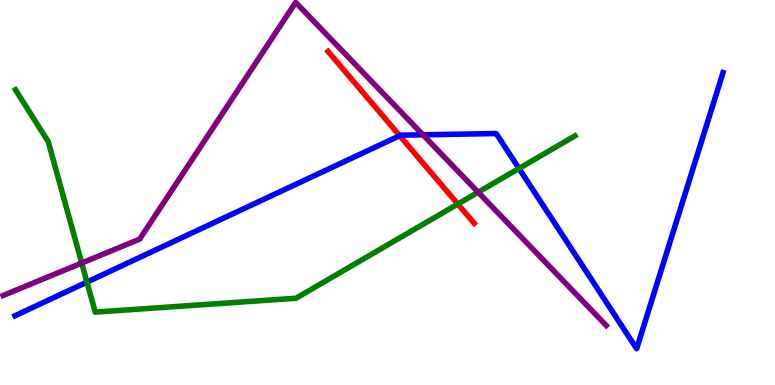[{'lines': ['blue', 'red'], 'intersections': [{'x': 5.16, 'y': 6.48}]}, {'lines': ['green', 'red'], 'intersections': [{'x': 5.91, 'y': 4.7}]}, {'lines': ['purple', 'red'], 'intersections': []}, {'lines': ['blue', 'green'], 'intersections': [{'x': 1.12, 'y': 2.67}, {'x': 6.7, 'y': 5.62}]}, {'lines': ['blue', 'purple'], 'intersections': [{'x': 5.46, 'y': 6.5}]}, {'lines': ['green', 'purple'], 'intersections': [{'x': 1.05, 'y': 3.17}, {'x': 6.17, 'y': 5.01}]}]